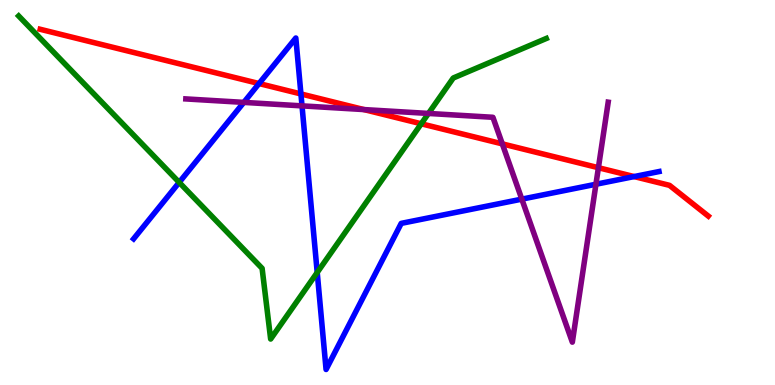[{'lines': ['blue', 'red'], 'intersections': [{'x': 3.34, 'y': 7.83}, {'x': 3.88, 'y': 7.56}, {'x': 8.18, 'y': 5.41}]}, {'lines': ['green', 'red'], 'intersections': [{'x': 5.44, 'y': 6.79}]}, {'lines': ['purple', 'red'], 'intersections': [{'x': 4.7, 'y': 7.15}, {'x': 6.48, 'y': 6.26}, {'x': 7.72, 'y': 5.64}]}, {'lines': ['blue', 'green'], 'intersections': [{'x': 2.31, 'y': 5.26}, {'x': 4.09, 'y': 2.92}]}, {'lines': ['blue', 'purple'], 'intersections': [{'x': 3.15, 'y': 7.34}, {'x': 3.9, 'y': 7.25}, {'x': 6.73, 'y': 4.83}, {'x': 7.69, 'y': 5.21}]}, {'lines': ['green', 'purple'], 'intersections': [{'x': 5.53, 'y': 7.05}]}]